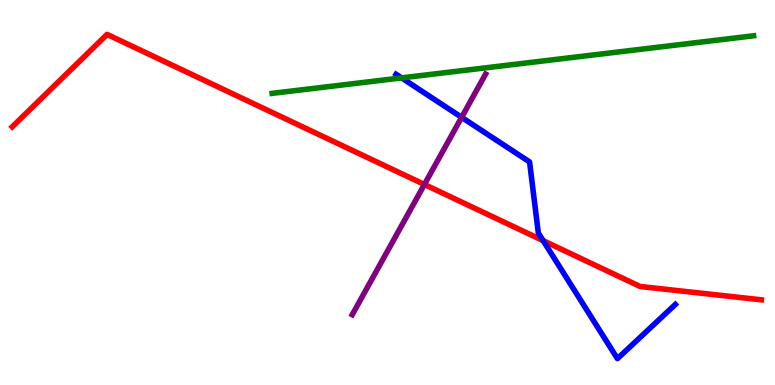[{'lines': ['blue', 'red'], 'intersections': [{'x': 7.01, 'y': 3.75}]}, {'lines': ['green', 'red'], 'intersections': []}, {'lines': ['purple', 'red'], 'intersections': [{'x': 5.48, 'y': 5.21}]}, {'lines': ['blue', 'green'], 'intersections': [{'x': 5.18, 'y': 7.98}]}, {'lines': ['blue', 'purple'], 'intersections': [{'x': 5.96, 'y': 6.95}]}, {'lines': ['green', 'purple'], 'intersections': []}]